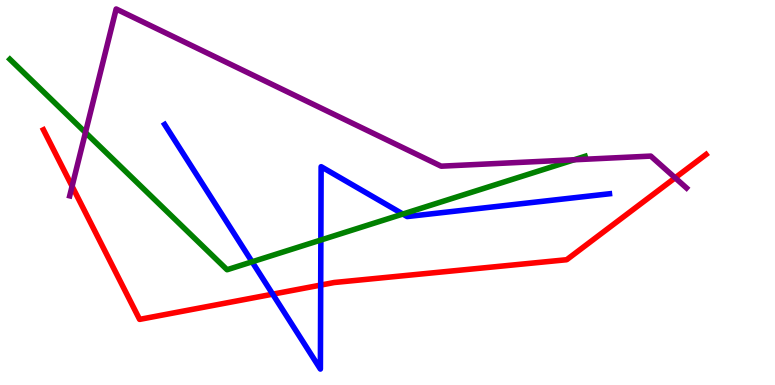[{'lines': ['blue', 'red'], 'intersections': [{'x': 3.52, 'y': 2.36}, {'x': 4.14, 'y': 2.6}]}, {'lines': ['green', 'red'], 'intersections': []}, {'lines': ['purple', 'red'], 'intersections': [{'x': 0.93, 'y': 5.16}, {'x': 8.71, 'y': 5.38}]}, {'lines': ['blue', 'green'], 'intersections': [{'x': 3.25, 'y': 3.2}, {'x': 4.14, 'y': 3.77}, {'x': 5.2, 'y': 4.44}]}, {'lines': ['blue', 'purple'], 'intersections': []}, {'lines': ['green', 'purple'], 'intersections': [{'x': 1.1, 'y': 6.56}, {'x': 7.41, 'y': 5.85}]}]